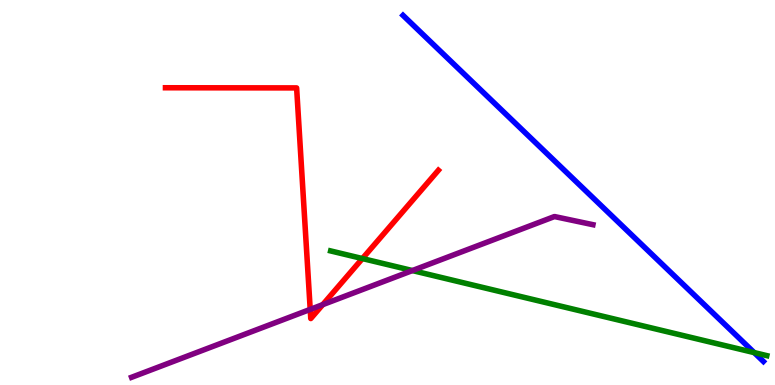[{'lines': ['blue', 'red'], 'intersections': []}, {'lines': ['green', 'red'], 'intersections': [{'x': 4.68, 'y': 3.28}]}, {'lines': ['purple', 'red'], 'intersections': [{'x': 4.0, 'y': 1.96}, {'x': 4.16, 'y': 2.09}]}, {'lines': ['blue', 'green'], 'intersections': [{'x': 9.73, 'y': 0.842}]}, {'lines': ['blue', 'purple'], 'intersections': []}, {'lines': ['green', 'purple'], 'intersections': [{'x': 5.32, 'y': 2.97}]}]